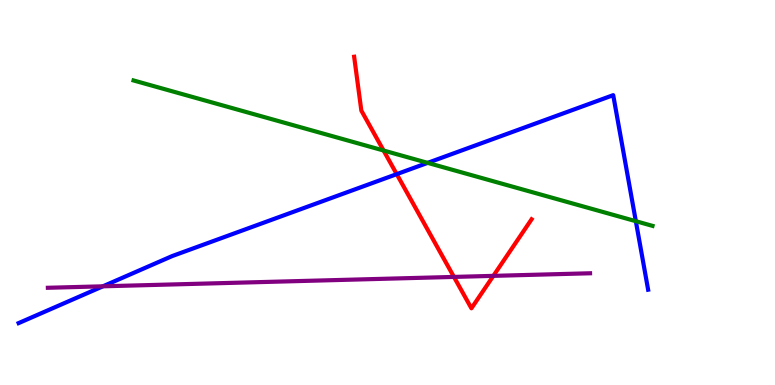[{'lines': ['blue', 'red'], 'intersections': [{'x': 5.12, 'y': 5.48}]}, {'lines': ['green', 'red'], 'intersections': [{'x': 4.95, 'y': 6.09}]}, {'lines': ['purple', 'red'], 'intersections': [{'x': 5.86, 'y': 2.81}, {'x': 6.37, 'y': 2.83}]}, {'lines': ['blue', 'green'], 'intersections': [{'x': 5.52, 'y': 5.77}, {'x': 8.2, 'y': 4.25}]}, {'lines': ['blue', 'purple'], 'intersections': [{'x': 1.33, 'y': 2.56}]}, {'lines': ['green', 'purple'], 'intersections': []}]